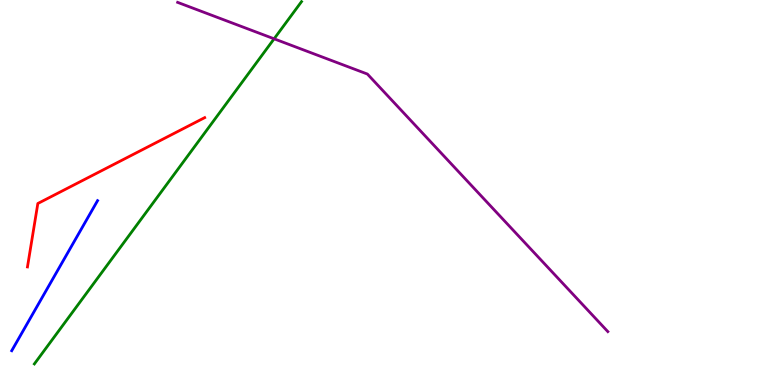[{'lines': ['blue', 'red'], 'intersections': []}, {'lines': ['green', 'red'], 'intersections': []}, {'lines': ['purple', 'red'], 'intersections': []}, {'lines': ['blue', 'green'], 'intersections': []}, {'lines': ['blue', 'purple'], 'intersections': []}, {'lines': ['green', 'purple'], 'intersections': [{'x': 3.54, 'y': 8.99}]}]